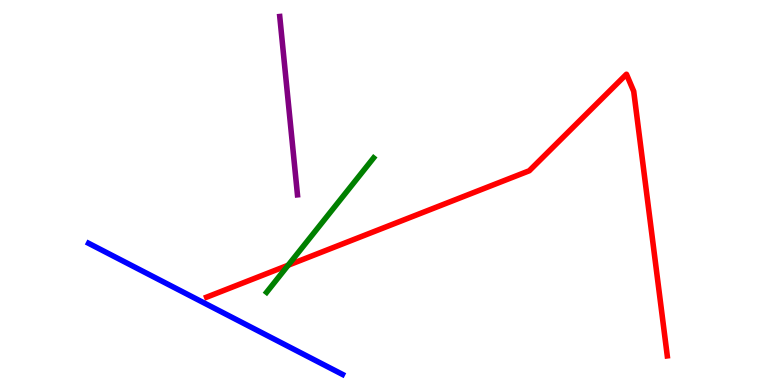[{'lines': ['blue', 'red'], 'intersections': []}, {'lines': ['green', 'red'], 'intersections': [{'x': 3.72, 'y': 3.11}]}, {'lines': ['purple', 'red'], 'intersections': []}, {'lines': ['blue', 'green'], 'intersections': []}, {'lines': ['blue', 'purple'], 'intersections': []}, {'lines': ['green', 'purple'], 'intersections': []}]